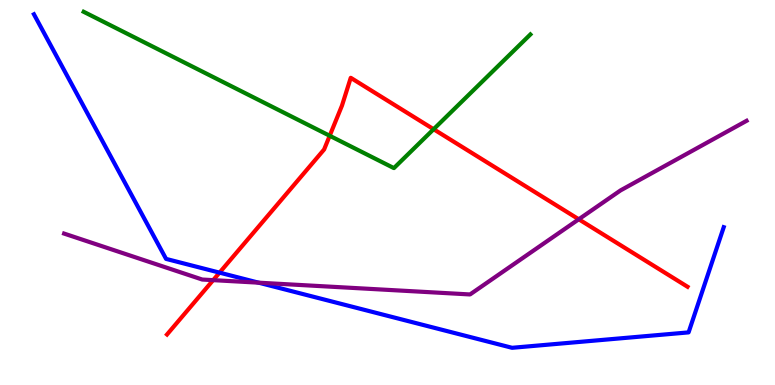[{'lines': ['blue', 'red'], 'intersections': [{'x': 2.83, 'y': 2.92}]}, {'lines': ['green', 'red'], 'intersections': [{'x': 4.25, 'y': 6.47}, {'x': 5.6, 'y': 6.64}]}, {'lines': ['purple', 'red'], 'intersections': [{'x': 2.75, 'y': 2.72}, {'x': 7.47, 'y': 4.3}]}, {'lines': ['blue', 'green'], 'intersections': []}, {'lines': ['blue', 'purple'], 'intersections': [{'x': 3.34, 'y': 2.66}]}, {'lines': ['green', 'purple'], 'intersections': []}]